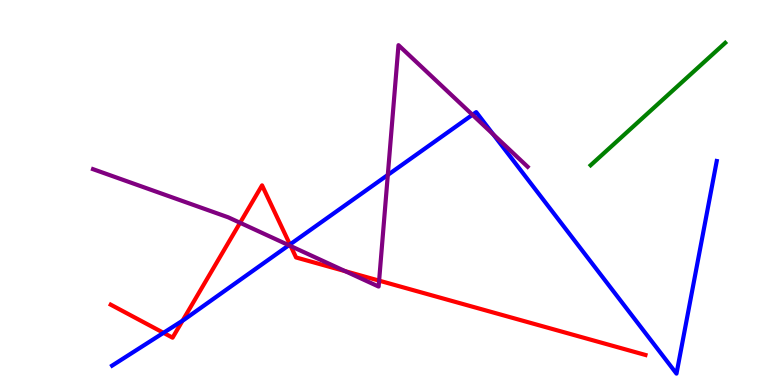[{'lines': ['blue', 'red'], 'intersections': [{'x': 2.11, 'y': 1.36}, {'x': 2.36, 'y': 1.67}, {'x': 3.74, 'y': 3.65}]}, {'lines': ['green', 'red'], 'intersections': []}, {'lines': ['purple', 'red'], 'intersections': [{'x': 3.1, 'y': 4.21}, {'x': 3.75, 'y': 3.61}, {'x': 4.45, 'y': 2.96}, {'x': 4.89, 'y': 2.71}]}, {'lines': ['blue', 'green'], 'intersections': []}, {'lines': ['blue', 'purple'], 'intersections': [{'x': 3.73, 'y': 3.63}, {'x': 5.0, 'y': 5.46}, {'x': 6.1, 'y': 7.02}, {'x': 6.36, 'y': 6.51}]}, {'lines': ['green', 'purple'], 'intersections': []}]